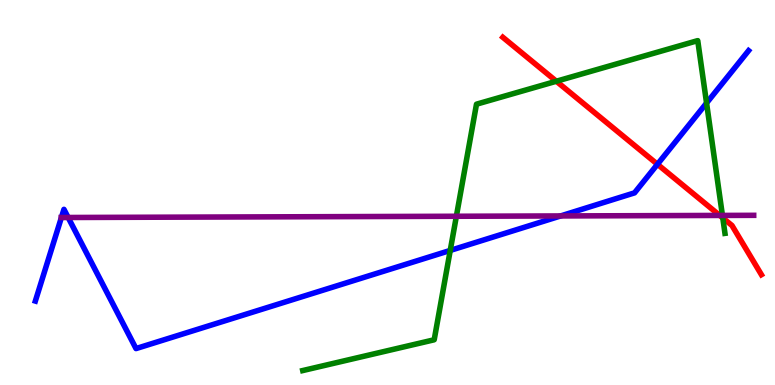[{'lines': ['blue', 'red'], 'intersections': [{'x': 8.48, 'y': 5.73}]}, {'lines': ['green', 'red'], 'intersections': [{'x': 7.18, 'y': 7.89}, {'x': 9.33, 'y': 4.34}]}, {'lines': ['purple', 'red'], 'intersections': [{'x': 9.29, 'y': 4.4}]}, {'lines': ['blue', 'green'], 'intersections': [{'x': 5.81, 'y': 3.5}, {'x': 9.12, 'y': 7.32}]}, {'lines': ['blue', 'purple'], 'intersections': [{'x': 0.792, 'y': 4.35}, {'x': 0.88, 'y': 4.35}, {'x': 7.23, 'y': 4.39}]}, {'lines': ['green', 'purple'], 'intersections': [{'x': 5.89, 'y': 4.38}, {'x': 9.32, 'y': 4.4}]}]